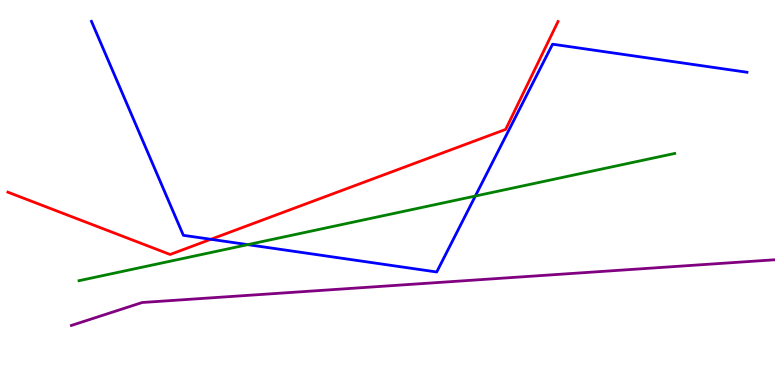[{'lines': ['blue', 'red'], 'intersections': [{'x': 2.72, 'y': 3.78}]}, {'lines': ['green', 'red'], 'intersections': []}, {'lines': ['purple', 'red'], 'intersections': []}, {'lines': ['blue', 'green'], 'intersections': [{'x': 3.2, 'y': 3.65}, {'x': 6.13, 'y': 4.91}]}, {'lines': ['blue', 'purple'], 'intersections': []}, {'lines': ['green', 'purple'], 'intersections': []}]